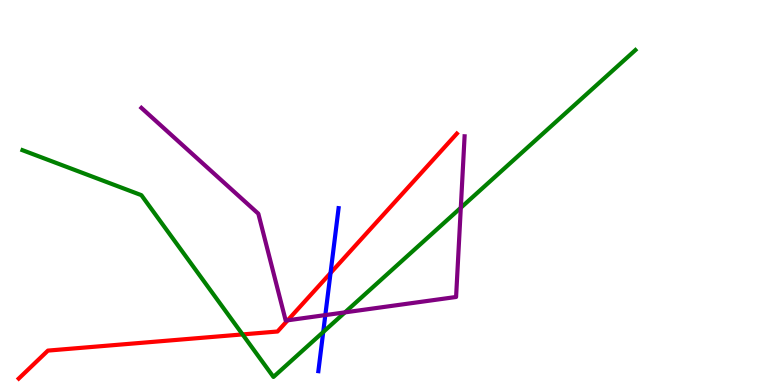[{'lines': ['blue', 'red'], 'intersections': [{'x': 4.27, 'y': 2.91}]}, {'lines': ['green', 'red'], 'intersections': [{'x': 3.13, 'y': 1.31}]}, {'lines': ['purple', 'red'], 'intersections': [{'x': 3.71, 'y': 1.68}]}, {'lines': ['blue', 'green'], 'intersections': [{'x': 4.17, 'y': 1.38}]}, {'lines': ['blue', 'purple'], 'intersections': [{'x': 4.2, 'y': 1.82}]}, {'lines': ['green', 'purple'], 'intersections': [{'x': 4.45, 'y': 1.89}, {'x': 5.95, 'y': 4.6}]}]